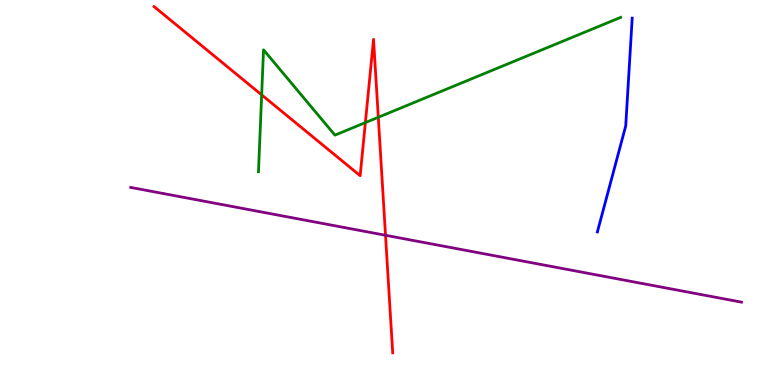[{'lines': ['blue', 'red'], 'intersections': []}, {'lines': ['green', 'red'], 'intersections': [{'x': 3.38, 'y': 7.54}, {'x': 4.71, 'y': 6.82}, {'x': 4.88, 'y': 6.95}]}, {'lines': ['purple', 'red'], 'intersections': [{'x': 4.97, 'y': 3.89}]}, {'lines': ['blue', 'green'], 'intersections': []}, {'lines': ['blue', 'purple'], 'intersections': []}, {'lines': ['green', 'purple'], 'intersections': []}]